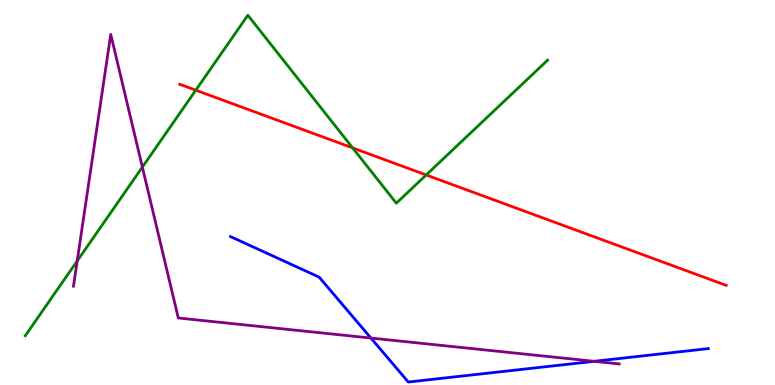[{'lines': ['blue', 'red'], 'intersections': []}, {'lines': ['green', 'red'], 'intersections': [{'x': 2.53, 'y': 7.66}, {'x': 4.55, 'y': 6.16}, {'x': 5.5, 'y': 5.46}]}, {'lines': ['purple', 'red'], 'intersections': []}, {'lines': ['blue', 'green'], 'intersections': []}, {'lines': ['blue', 'purple'], 'intersections': [{'x': 4.79, 'y': 1.22}, {'x': 7.67, 'y': 0.615}]}, {'lines': ['green', 'purple'], 'intersections': [{'x': 0.996, 'y': 3.22}, {'x': 1.84, 'y': 5.66}]}]